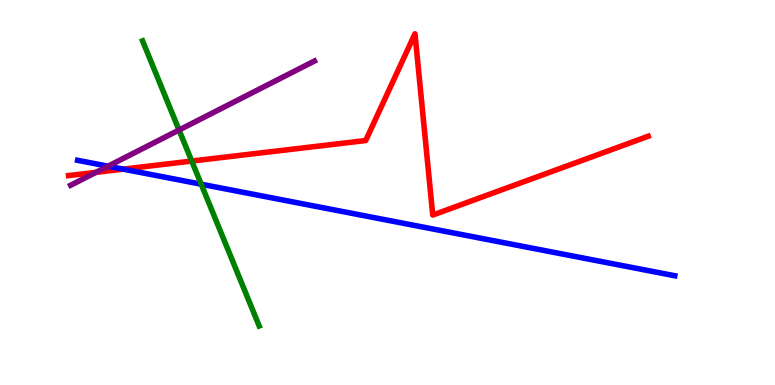[{'lines': ['blue', 'red'], 'intersections': [{'x': 1.59, 'y': 5.61}]}, {'lines': ['green', 'red'], 'intersections': [{'x': 2.47, 'y': 5.82}]}, {'lines': ['purple', 'red'], 'intersections': [{'x': 1.24, 'y': 5.52}]}, {'lines': ['blue', 'green'], 'intersections': [{'x': 2.6, 'y': 5.22}]}, {'lines': ['blue', 'purple'], 'intersections': [{'x': 1.39, 'y': 5.68}]}, {'lines': ['green', 'purple'], 'intersections': [{'x': 2.31, 'y': 6.62}]}]